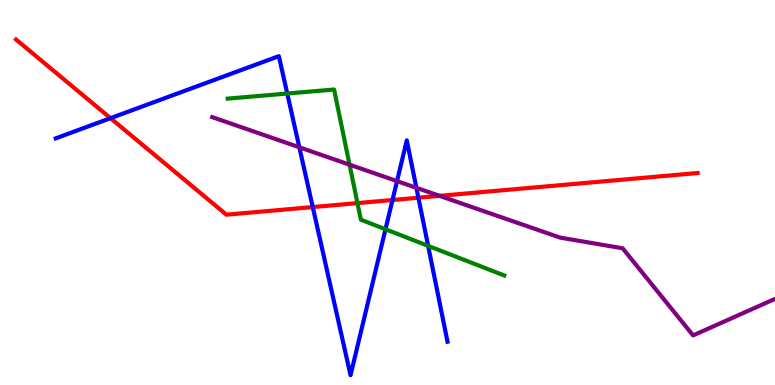[{'lines': ['blue', 'red'], 'intersections': [{'x': 1.43, 'y': 6.93}, {'x': 4.04, 'y': 4.62}, {'x': 5.06, 'y': 4.8}, {'x': 5.4, 'y': 4.86}]}, {'lines': ['green', 'red'], 'intersections': [{'x': 4.61, 'y': 4.72}]}, {'lines': ['purple', 'red'], 'intersections': [{'x': 5.67, 'y': 4.91}]}, {'lines': ['blue', 'green'], 'intersections': [{'x': 3.71, 'y': 7.57}, {'x': 4.97, 'y': 4.04}, {'x': 5.52, 'y': 3.61}]}, {'lines': ['blue', 'purple'], 'intersections': [{'x': 3.86, 'y': 6.17}, {'x': 5.12, 'y': 5.3}, {'x': 5.37, 'y': 5.12}]}, {'lines': ['green', 'purple'], 'intersections': [{'x': 4.51, 'y': 5.72}]}]